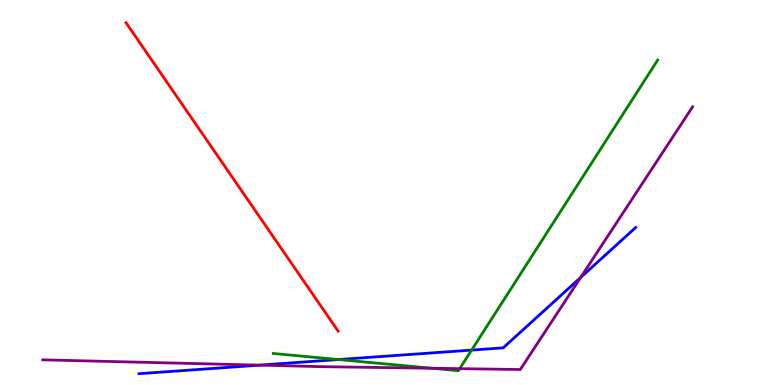[{'lines': ['blue', 'red'], 'intersections': []}, {'lines': ['green', 'red'], 'intersections': []}, {'lines': ['purple', 'red'], 'intersections': []}, {'lines': ['blue', 'green'], 'intersections': [{'x': 4.37, 'y': 0.661}, {'x': 6.09, 'y': 0.907}]}, {'lines': ['blue', 'purple'], 'intersections': [{'x': 3.35, 'y': 0.516}, {'x': 7.49, 'y': 2.79}]}, {'lines': ['green', 'purple'], 'intersections': [{'x': 5.57, 'y': 0.435}, {'x': 5.93, 'y': 0.425}]}]